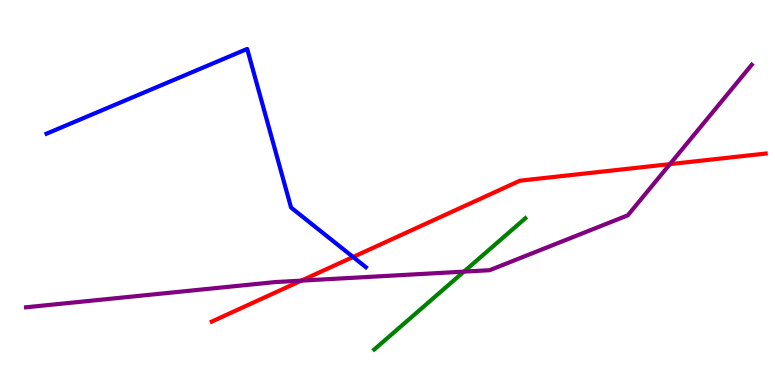[{'lines': ['blue', 'red'], 'intersections': [{'x': 4.56, 'y': 3.33}]}, {'lines': ['green', 'red'], 'intersections': []}, {'lines': ['purple', 'red'], 'intersections': [{'x': 3.89, 'y': 2.71}, {'x': 8.64, 'y': 5.74}]}, {'lines': ['blue', 'green'], 'intersections': []}, {'lines': ['blue', 'purple'], 'intersections': []}, {'lines': ['green', 'purple'], 'intersections': [{'x': 5.99, 'y': 2.94}]}]